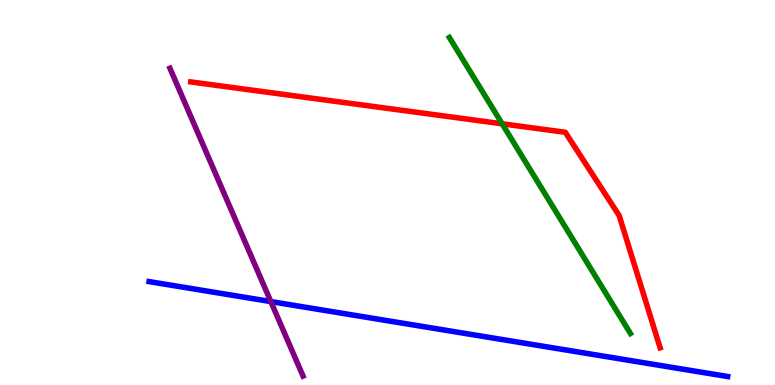[{'lines': ['blue', 'red'], 'intersections': []}, {'lines': ['green', 'red'], 'intersections': [{'x': 6.48, 'y': 6.78}]}, {'lines': ['purple', 'red'], 'intersections': []}, {'lines': ['blue', 'green'], 'intersections': []}, {'lines': ['blue', 'purple'], 'intersections': [{'x': 3.49, 'y': 2.17}]}, {'lines': ['green', 'purple'], 'intersections': []}]